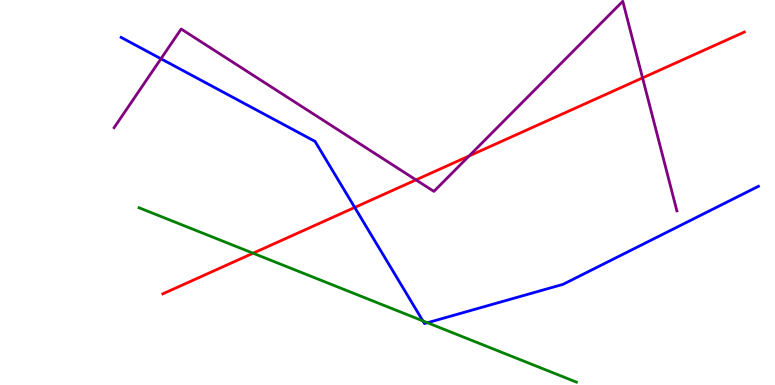[{'lines': ['blue', 'red'], 'intersections': [{'x': 4.58, 'y': 4.61}]}, {'lines': ['green', 'red'], 'intersections': [{'x': 3.27, 'y': 3.42}]}, {'lines': ['purple', 'red'], 'intersections': [{'x': 5.37, 'y': 5.33}, {'x': 6.05, 'y': 5.95}, {'x': 8.29, 'y': 7.98}]}, {'lines': ['blue', 'green'], 'intersections': [{'x': 5.46, 'y': 1.67}, {'x': 5.52, 'y': 1.62}]}, {'lines': ['blue', 'purple'], 'intersections': [{'x': 2.08, 'y': 8.47}]}, {'lines': ['green', 'purple'], 'intersections': []}]